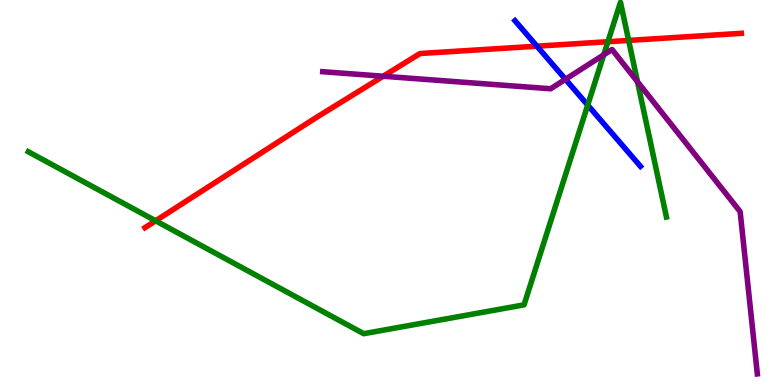[{'lines': ['blue', 'red'], 'intersections': [{'x': 6.93, 'y': 8.8}]}, {'lines': ['green', 'red'], 'intersections': [{'x': 2.01, 'y': 4.27}, {'x': 7.84, 'y': 8.92}, {'x': 8.11, 'y': 8.95}]}, {'lines': ['purple', 'red'], 'intersections': [{'x': 4.94, 'y': 8.02}]}, {'lines': ['blue', 'green'], 'intersections': [{'x': 7.58, 'y': 7.27}]}, {'lines': ['blue', 'purple'], 'intersections': [{'x': 7.3, 'y': 7.94}]}, {'lines': ['green', 'purple'], 'intersections': [{'x': 7.79, 'y': 8.58}, {'x': 8.23, 'y': 7.88}]}]